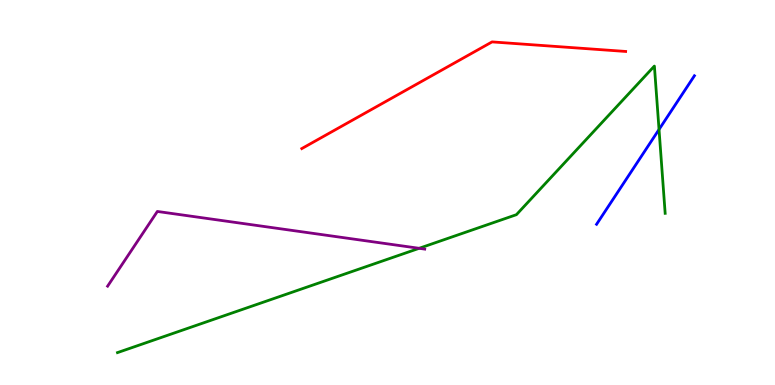[{'lines': ['blue', 'red'], 'intersections': []}, {'lines': ['green', 'red'], 'intersections': []}, {'lines': ['purple', 'red'], 'intersections': []}, {'lines': ['blue', 'green'], 'intersections': [{'x': 8.5, 'y': 6.64}]}, {'lines': ['blue', 'purple'], 'intersections': []}, {'lines': ['green', 'purple'], 'intersections': [{'x': 5.41, 'y': 3.55}]}]